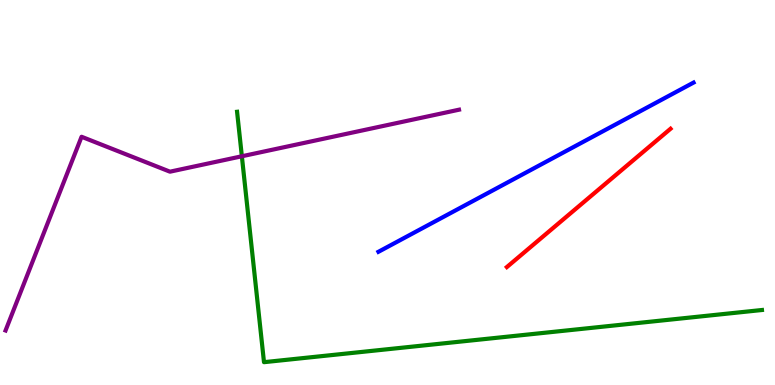[{'lines': ['blue', 'red'], 'intersections': []}, {'lines': ['green', 'red'], 'intersections': []}, {'lines': ['purple', 'red'], 'intersections': []}, {'lines': ['blue', 'green'], 'intersections': []}, {'lines': ['blue', 'purple'], 'intersections': []}, {'lines': ['green', 'purple'], 'intersections': [{'x': 3.12, 'y': 5.94}]}]